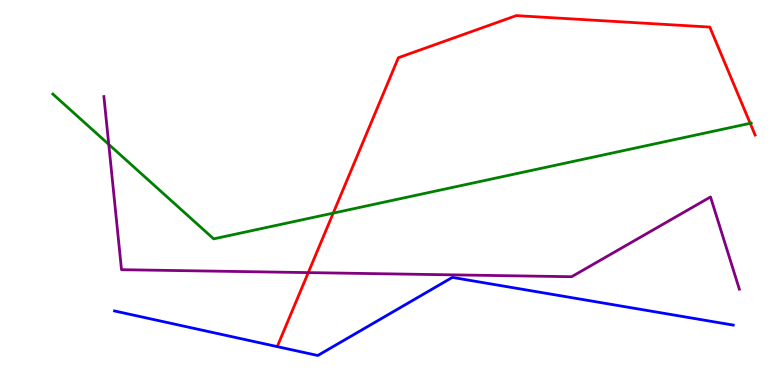[{'lines': ['blue', 'red'], 'intersections': []}, {'lines': ['green', 'red'], 'intersections': [{'x': 4.3, 'y': 4.46}, {'x': 9.68, 'y': 6.8}]}, {'lines': ['purple', 'red'], 'intersections': [{'x': 3.98, 'y': 2.92}]}, {'lines': ['blue', 'green'], 'intersections': []}, {'lines': ['blue', 'purple'], 'intersections': []}, {'lines': ['green', 'purple'], 'intersections': [{'x': 1.4, 'y': 6.25}]}]